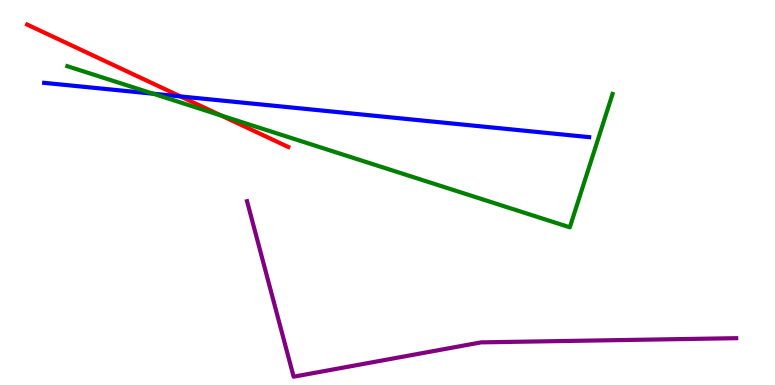[{'lines': ['blue', 'red'], 'intersections': [{'x': 2.33, 'y': 7.5}]}, {'lines': ['green', 'red'], 'intersections': [{'x': 2.85, 'y': 7.0}]}, {'lines': ['purple', 'red'], 'intersections': []}, {'lines': ['blue', 'green'], 'intersections': [{'x': 1.98, 'y': 7.57}]}, {'lines': ['blue', 'purple'], 'intersections': []}, {'lines': ['green', 'purple'], 'intersections': []}]